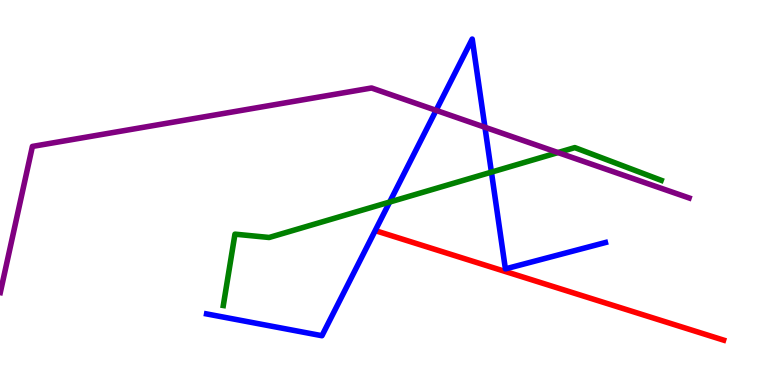[{'lines': ['blue', 'red'], 'intersections': []}, {'lines': ['green', 'red'], 'intersections': []}, {'lines': ['purple', 'red'], 'intersections': []}, {'lines': ['blue', 'green'], 'intersections': [{'x': 5.03, 'y': 4.75}, {'x': 6.34, 'y': 5.53}]}, {'lines': ['blue', 'purple'], 'intersections': [{'x': 5.63, 'y': 7.13}, {'x': 6.26, 'y': 6.69}]}, {'lines': ['green', 'purple'], 'intersections': [{'x': 7.2, 'y': 6.04}]}]